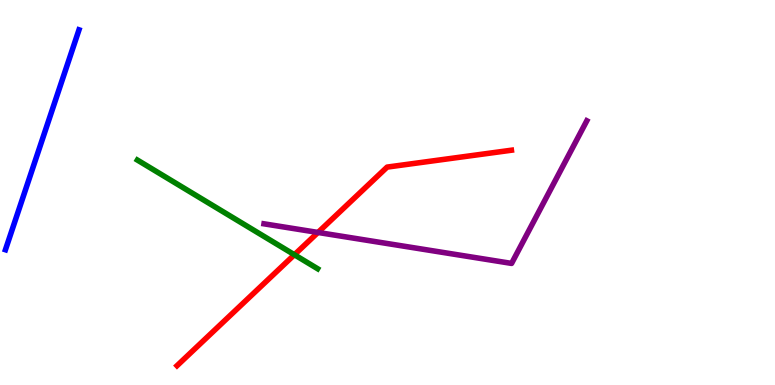[{'lines': ['blue', 'red'], 'intersections': []}, {'lines': ['green', 'red'], 'intersections': [{'x': 3.8, 'y': 3.38}]}, {'lines': ['purple', 'red'], 'intersections': [{'x': 4.1, 'y': 3.96}]}, {'lines': ['blue', 'green'], 'intersections': []}, {'lines': ['blue', 'purple'], 'intersections': []}, {'lines': ['green', 'purple'], 'intersections': []}]